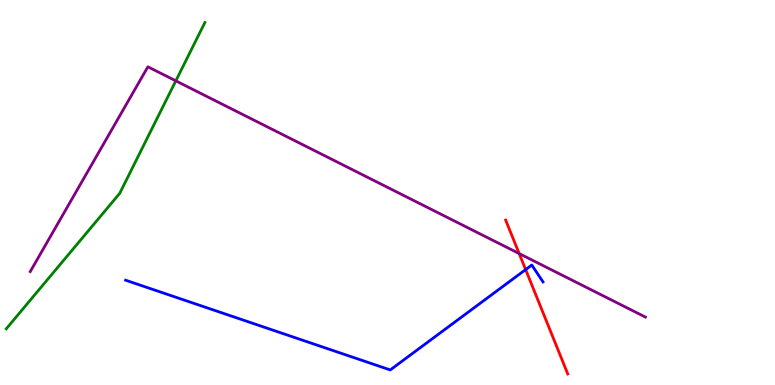[{'lines': ['blue', 'red'], 'intersections': [{'x': 6.78, 'y': 3.0}]}, {'lines': ['green', 'red'], 'intersections': []}, {'lines': ['purple', 'red'], 'intersections': [{'x': 6.7, 'y': 3.41}]}, {'lines': ['blue', 'green'], 'intersections': []}, {'lines': ['blue', 'purple'], 'intersections': []}, {'lines': ['green', 'purple'], 'intersections': [{'x': 2.27, 'y': 7.9}]}]